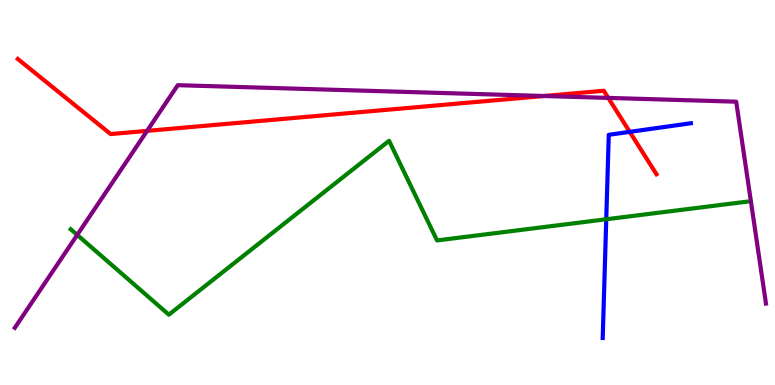[{'lines': ['blue', 'red'], 'intersections': [{'x': 8.13, 'y': 6.58}]}, {'lines': ['green', 'red'], 'intersections': []}, {'lines': ['purple', 'red'], 'intersections': [{'x': 1.9, 'y': 6.6}, {'x': 7.02, 'y': 7.51}, {'x': 7.85, 'y': 7.46}]}, {'lines': ['blue', 'green'], 'intersections': [{'x': 7.82, 'y': 4.3}]}, {'lines': ['blue', 'purple'], 'intersections': []}, {'lines': ['green', 'purple'], 'intersections': [{'x': 0.996, 'y': 3.9}]}]